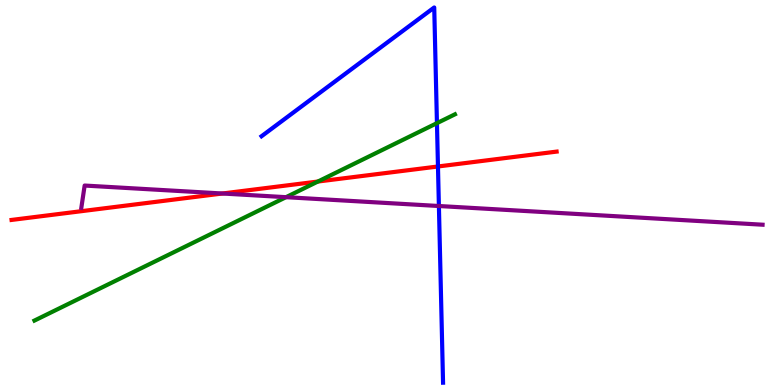[{'lines': ['blue', 'red'], 'intersections': [{'x': 5.65, 'y': 5.68}]}, {'lines': ['green', 'red'], 'intersections': [{'x': 4.1, 'y': 5.28}]}, {'lines': ['purple', 'red'], 'intersections': [{'x': 2.87, 'y': 4.97}]}, {'lines': ['blue', 'green'], 'intersections': [{'x': 5.64, 'y': 6.8}]}, {'lines': ['blue', 'purple'], 'intersections': [{'x': 5.66, 'y': 4.65}]}, {'lines': ['green', 'purple'], 'intersections': [{'x': 3.69, 'y': 4.88}]}]